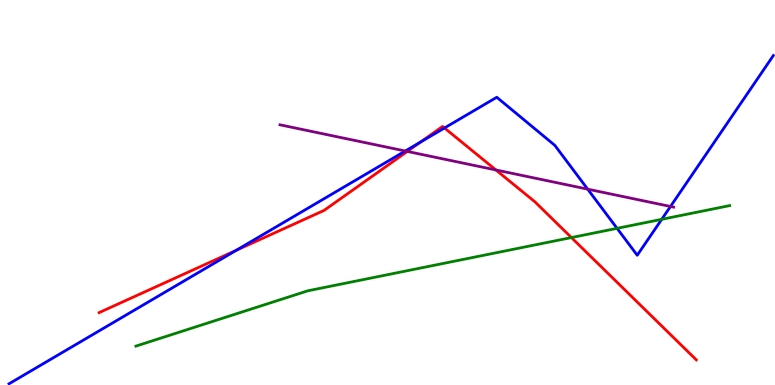[{'lines': ['blue', 'red'], 'intersections': [{'x': 3.05, 'y': 3.5}, {'x': 5.43, 'y': 6.31}, {'x': 5.74, 'y': 6.68}]}, {'lines': ['green', 'red'], 'intersections': [{'x': 7.37, 'y': 3.83}]}, {'lines': ['purple', 'red'], 'intersections': [{'x': 5.26, 'y': 6.07}, {'x': 6.4, 'y': 5.59}]}, {'lines': ['blue', 'green'], 'intersections': [{'x': 7.96, 'y': 4.07}, {'x': 8.54, 'y': 4.3}]}, {'lines': ['blue', 'purple'], 'intersections': [{'x': 5.23, 'y': 6.08}, {'x': 7.58, 'y': 5.09}, {'x': 8.65, 'y': 4.64}]}, {'lines': ['green', 'purple'], 'intersections': []}]